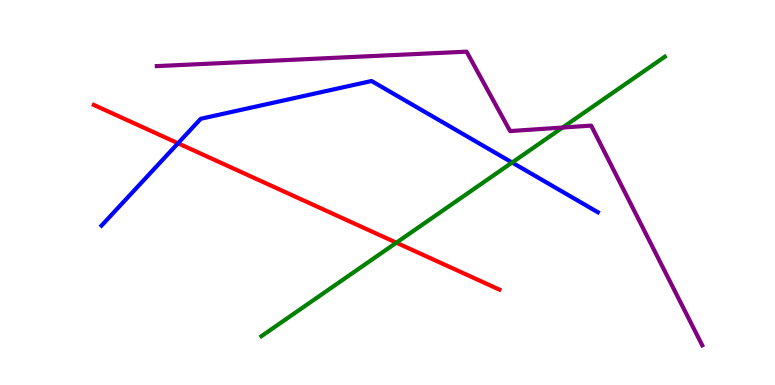[{'lines': ['blue', 'red'], 'intersections': [{'x': 2.3, 'y': 6.28}]}, {'lines': ['green', 'red'], 'intersections': [{'x': 5.11, 'y': 3.7}]}, {'lines': ['purple', 'red'], 'intersections': []}, {'lines': ['blue', 'green'], 'intersections': [{'x': 6.61, 'y': 5.78}]}, {'lines': ['blue', 'purple'], 'intersections': []}, {'lines': ['green', 'purple'], 'intersections': [{'x': 7.26, 'y': 6.69}]}]